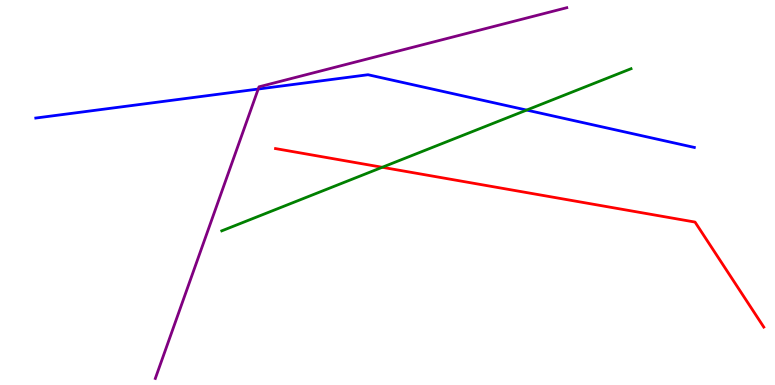[{'lines': ['blue', 'red'], 'intersections': []}, {'lines': ['green', 'red'], 'intersections': [{'x': 4.93, 'y': 5.66}]}, {'lines': ['purple', 'red'], 'intersections': []}, {'lines': ['blue', 'green'], 'intersections': [{'x': 6.8, 'y': 7.14}]}, {'lines': ['blue', 'purple'], 'intersections': [{'x': 3.33, 'y': 7.69}]}, {'lines': ['green', 'purple'], 'intersections': []}]